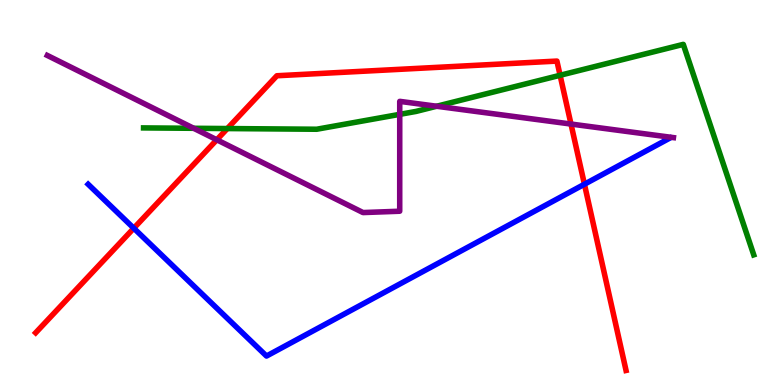[{'lines': ['blue', 'red'], 'intersections': [{'x': 1.73, 'y': 4.07}, {'x': 7.54, 'y': 5.21}]}, {'lines': ['green', 'red'], 'intersections': [{'x': 2.93, 'y': 6.66}, {'x': 7.23, 'y': 8.04}]}, {'lines': ['purple', 'red'], 'intersections': [{'x': 2.8, 'y': 6.37}, {'x': 7.37, 'y': 6.78}]}, {'lines': ['blue', 'green'], 'intersections': []}, {'lines': ['blue', 'purple'], 'intersections': []}, {'lines': ['green', 'purple'], 'intersections': [{'x': 2.5, 'y': 6.67}, {'x': 5.16, 'y': 7.03}, {'x': 5.63, 'y': 7.24}]}]